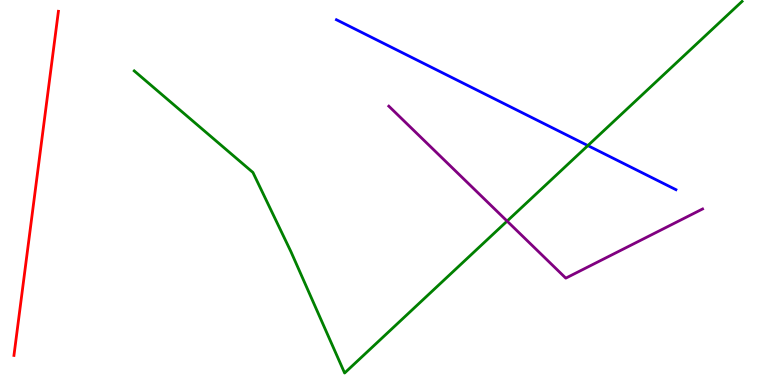[{'lines': ['blue', 'red'], 'intersections': []}, {'lines': ['green', 'red'], 'intersections': []}, {'lines': ['purple', 'red'], 'intersections': []}, {'lines': ['blue', 'green'], 'intersections': [{'x': 7.59, 'y': 6.22}]}, {'lines': ['blue', 'purple'], 'intersections': []}, {'lines': ['green', 'purple'], 'intersections': [{'x': 6.54, 'y': 4.26}]}]